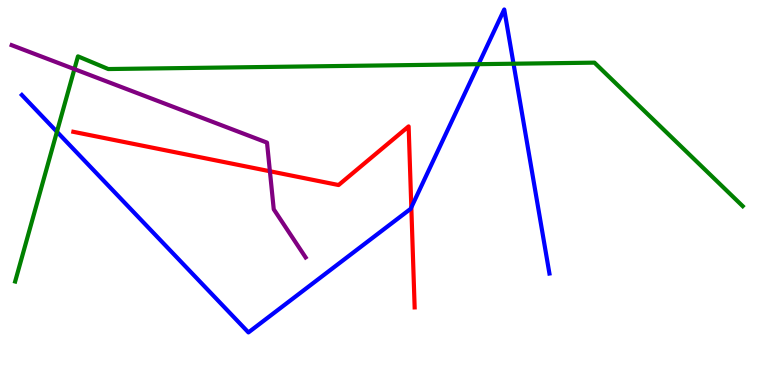[{'lines': ['blue', 'red'], 'intersections': [{'x': 5.31, 'y': 4.61}]}, {'lines': ['green', 'red'], 'intersections': []}, {'lines': ['purple', 'red'], 'intersections': [{'x': 3.48, 'y': 5.55}]}, {'lines': ['blue', 'green'], 'intersections': [{'x': 0.735, 'y': 6.58}, {'x': 6.17, 'y': 8.33}, {'x': 6.63, 'y': 8.35}]}, {'lines': ['blue', 'purple'], 'intersections': []}, {'lines': ['green', 'purple'], 'intersections': [{'x': 0.96, 'y': 8.2}]}]